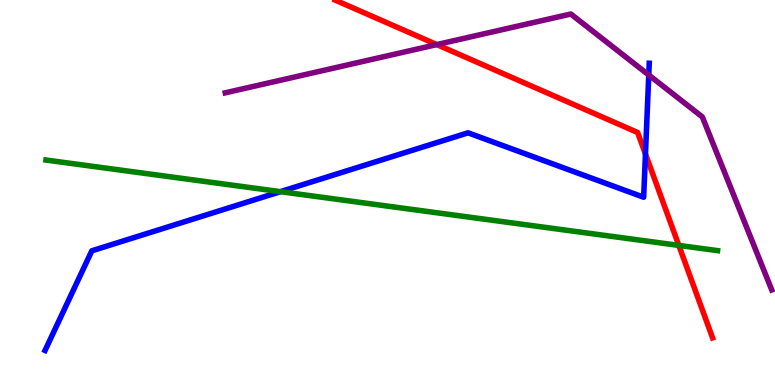[{'lines': ['blue', 'red'], 'intersections': [{'x': 8.33, 'y': 6.0}]}, {'lines': ['green', 'red'], 'intersections': [{'x': 8.76, 'y': 3.63}]}, {'lines': ['purple', 'red'], 'intersections': [{'x': 5.64, 'y': 8.84}]}, {'lines': ['blue', 'green'], 'intersections': [{'x': 3.62, 'y': 5.02}]}, {'lines': ['blue', 'purple'], 'intersections': [{'x': 8.37, 'y': 8.05}]}, {'lines': ['green', 'purple'], 'intersections': []}]